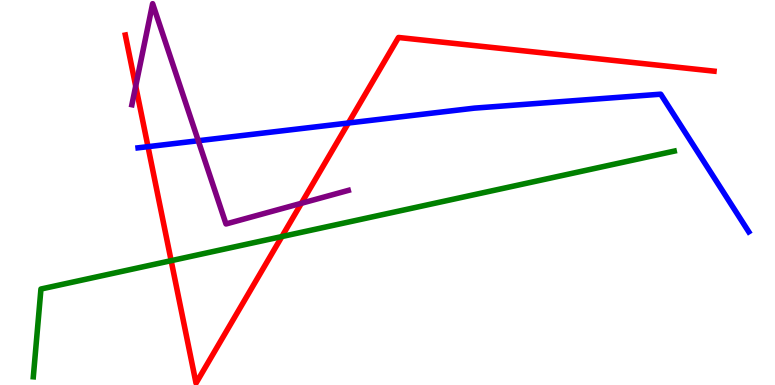[{'lines': ['blue', 'red'], 'intersections': [{'x': 1.91, 'y': 6.19}, {'x': 4.5, 'y': 6.8}]}, {'lines': ['green', 'red'], 'intersections': [{'x': 2.21, 'y': 3.23}, {'x': 3.64, 'y': 3.86}]}, {'lines': ['purple', 'red'], 'intersections': [{'x': 1.75, 'y': 7.76}, {'x': 3.89, 'y': 4.72}]}, {'lines': ['blue', 'green'], 'intersections': []}, {'lines': ['blue', 'purple'], 'intersections': [{'x': 2.56, 'y': 6.34}]}, {'lines': ['green', 'purple'], 'intersections': []}]